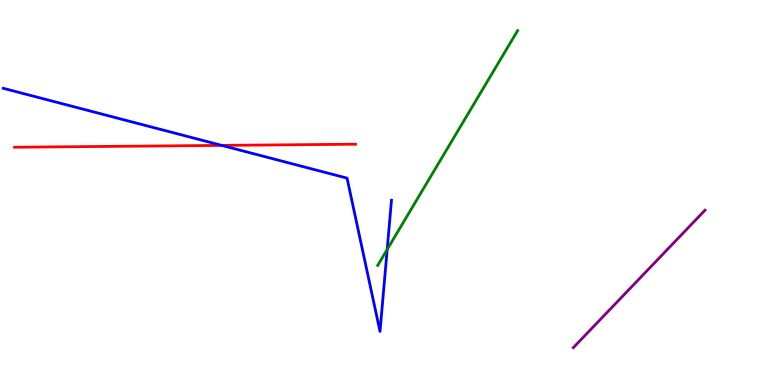[{'lines': ['blue', 'red'], 'intersections': [{'x': 2.86, 'y': 6.22}]}, {'lines': ['green', 'red'], 'intersections': []}, {'lines': ['purple', 'red'], 'intersections': []}, {'lines': ['blue', 'green'], 'intersections': [{'x': 5.0, 'y': 3.52}]}, {'lines': ['blue', 'purple'], 'intersections': []}, {'lines': ['green', 'purple'], 'intersections': []}]